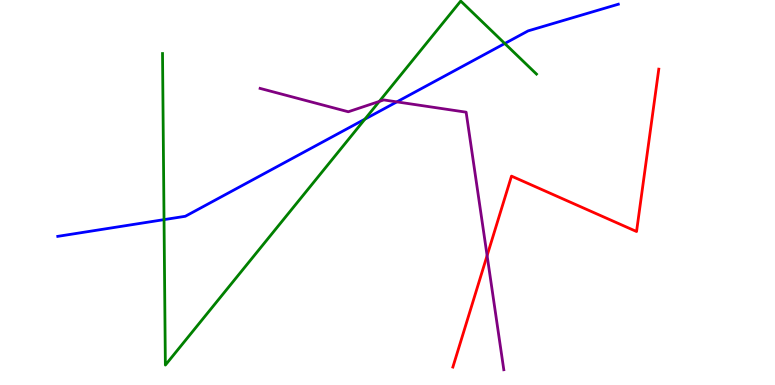[{'lines': ['blue', 'red'], 'intersections': []}, {'lines': ['green', 'red'], 'intersections': []}, {'lines': ['purple', 'red'], 'intersections': [{'x': 6.29, 'y': 3.36}]}, {'lines': ['blue', 'green'], 'intersections': [{'x': 2.12, 'y': 4.3}, {'x': 4.71, 'y': 6.91}, {'x': 6.51, 'y': 8.87}]}, {'lines': ['blue', 'purple'], 'intersections': [{'x': 5.12, 'y': 7.35}]}, {'lines': ['green', 'purple'], 'intersections': [{'x': 4.89, 'y': 7.37}]}]